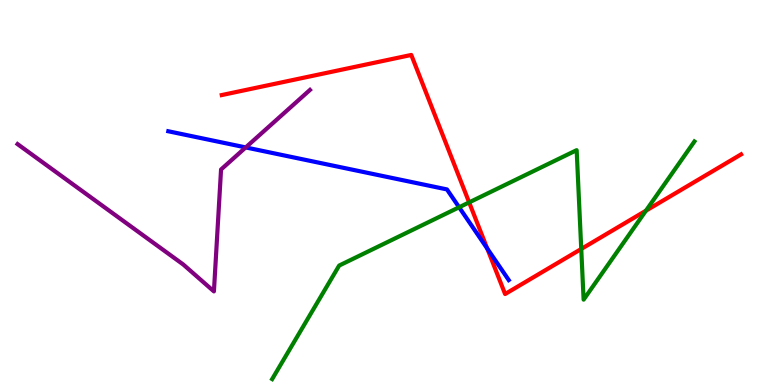[{'lines': ['blue', 'red'], 'intersections': [{'x': 6.29, 'y': 3.54}]}, {'lines': ['green', 'red'], 'intersections': [{'x': 6.05, 'y': 4.74}, {'x': 7.5, 'y': 3.53}, {'x': 8.33, 'y': 4.53}]}, {'lines': ['purple', 'red'], 'intersections': []}, {'lines': ['blue', 'green'], 'intersections': [{'x': 5.92, 'y': 4.62}]}, {'lines': ['blue', 'purple'], 'intersections': [{'x': 3.17, 'y': 6.17}]}, {'lines': ['green', 'purple'], 'intersections': []}]